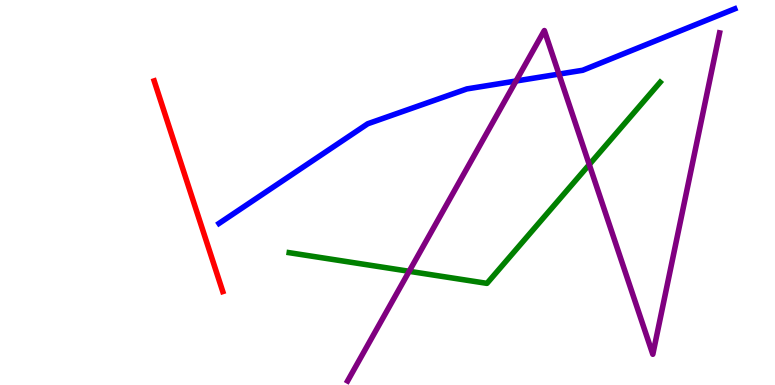[{'lines': ['blue', 'red'], 'intersections': []}, {'lines': ['green', 'red'], 'intersections': []}, {'lines': ['purple', 'red'], 'intersections': []}, {'lines': ['blue', 'green'], 'intersections': []}, {'lines': ['blue', 'purple'], 'intersections': [{'x': 6.66, 'y': 7.9}, {'x': 7.21, 'y': 8.08}]}, {'lines': ['green', 'purple'], 'intersections': [{'x': 5.28, 'y': 2.95}, {'x': 7.6, 'y': 5.73}]}]